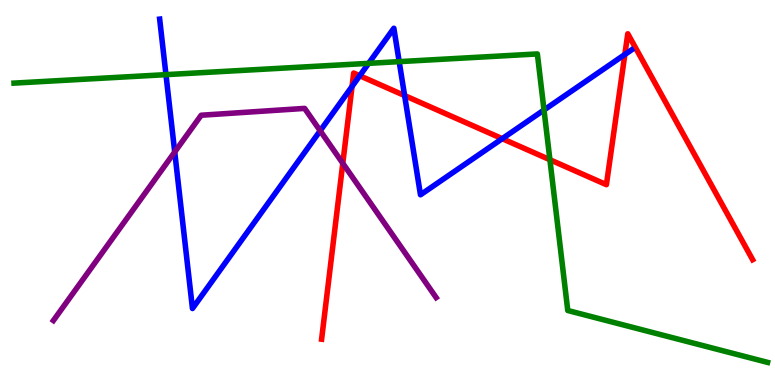[{'lines': ['blue', 'red'], 'intersections': [{'x': 4.54, 'y': 7.75}, {'x': 4.64, 'y': 8.03}, {'x': 5.22, 'y': 7.52}, {'x': 6.48, 'y': 6.4}, {'x': 8.06, 'y': 8.58}]}, {'lines': ['green', 'red'], 'intersections': [{'x': 7.1, 'y': 5.85}]}, {'lines': ['purple', 'red'], 'intersections': [{'x': 4.42, 'y': 5.76}]}, {'lines': ['blue', 'green'], 'intersections': [{'x': 2.14, 'y': 8.06}, {'x': 4.76, 'y': 8.35}, {'x': 5.15, 'y': 8.4}, {'x': 7.02, 'y': 7.14}]}, {'lines': ['blue', 'purple'], 'intersections': [{'x': 2.25, 'y': 6.05}, {'x': 4.13, 'y': 6.6}]}, {'lines': ['green', 'purple'], 'intersections': []}]